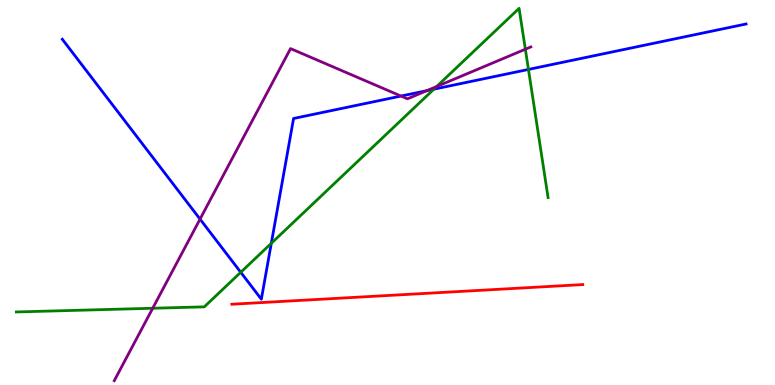[{'lines': ['blue', 'red'], 'intersections': []}, {'lines': ['green', 'red'], 'intersections': []}, {'lines': ['purple', 'red'], 'intersections': []}, {'lines': ['blue', 'green'], 'intersections': [{'x': 3.11, 'y': 2.93}, {'x': 3.5, 'y': 3.68}, {'x': 5.6, 'y': 7.68}, {'x': 6.82, 'y': 8.2}]}, {'lines': ['blue', 'purple'], 'intersections': [{'x': 2.58, 'y': 4.31}, {'x': 5.17, 'y': 7.51}, {'x': 5.51, 'y': 7.65}]}, {'lines': ['green', 'purple'], 'intersections': [{'x': 1.97, 'y': 1.99}, {'x': 5.63, 'y': 7.75}, {'x': 6.78, 'y': 8.72}]}]